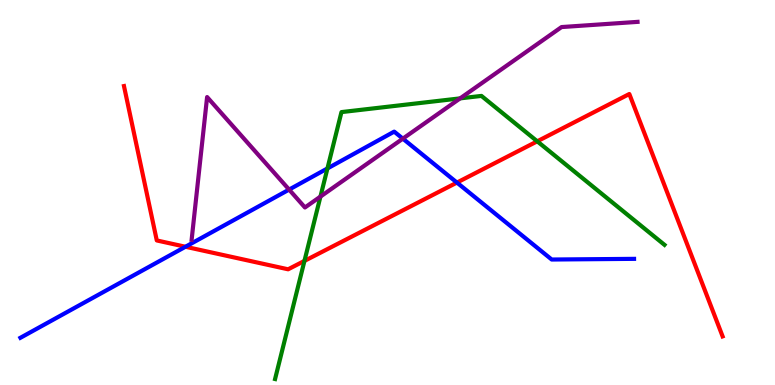[{'lines': ['blue', 'red'], 'intersections': [{'x': 2.39, 'y': 3.59}, {'x': 5.9, 'y': 5.26}]}, {'lines': ['green', 'red'], 'intersections': [{'x': 3.93, 'y': 3.22}, {'x': 6.93, 'y': 6.33}]}, {'lines': ['purple', 'red'], 'intersections': []}, {'lines': ['blue', 'green'], 'intersections': [{'x': 4.23, 'y': 5.62}]}, {'lines': ['blue', 'purple'], 'intersections': [{'x': 3.73, 'y': 5.08}, {'x': 5.2, 'y': 6.4}]}, {'lines': ['green', 'purple'], 'intersections': [{'x': 4.13, 'y': 4.89}, {'x': 5.94, 'y': 7.44}]}]